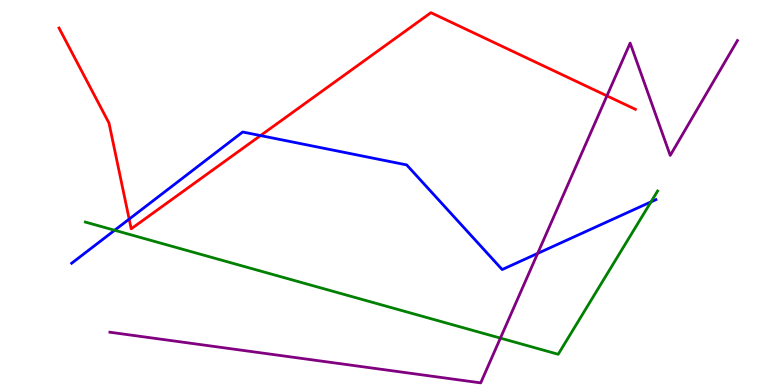[{'lines': ['blue', 'red'], 'intersections': [{'x': 1.67, 'y': 4.31}, {'x': 3.36, 'y': 6.48}]}, {'lines': ['green', 'red'], 'intersections': []}, {'lines': ['purple', 'red'], 'intersections': [{'x': 7.83, 'y': 7.51}]}, {'lines': ['blue', 'green'], 'intersections': [{'x': 1.48, 'y': 4.02}, {'x': 8.4, 'y': 4.76}]}, {'lines': ['blue', 'purple'], 'intersections': [{'x': 6.94, 'y': 3.42}]}, {'lines': ['green', 'purple'], 'intersections': [{'x': 6.46, 'y': 1.22}]}]